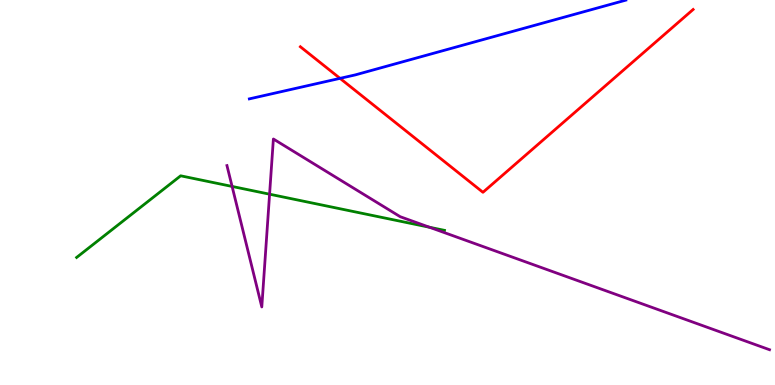[{'lines': ['blue', 'red'], 'intersections': [{'x': 4.39, 'y': 7.96}]}, {'lines': ['green', 'red'], 'intersections': []}, {'lines': ['purple', 'red'], 'intersections': []}, {'lines': ['blue', 'green'], 'intersections': []}, {'lines': ['blue', 'purple'], 'intersections': []}, {'lines': ['green', 'purple'], 'intersections': [{'x': 2.99, 'y': 5.16}, {'x': 3.48, 'y': 4.96}, {'x': 5.54, 'y': 4.1}]}]